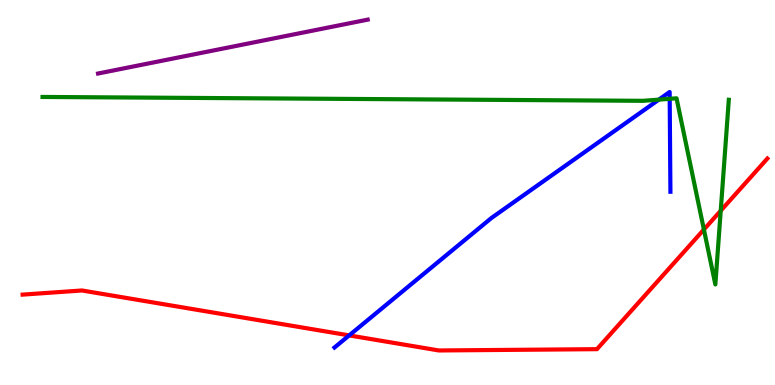[{'lines': ['blue', 'red'], 'intersections': [{'x': 4.51, 'y': 1.29}]}, {'lines': ['green', 'red'], 'intersections': [{'x': 9.08, 'y': 4.04}, {'x': 9.3, 'y': 4.53}]}, {'lines': ['purple', 'red'], 'intersections': []}, {'lines': ['blue', 'green'], 'intersections': [{'x': 8.5, 'y': 7.41}, {'x': 8.64, 'y': 7.43}]}, {'lines': ['blue', 'purple'], 'intersections': []}, {'lines': ['green', 'purple'], 'intersections': []}]